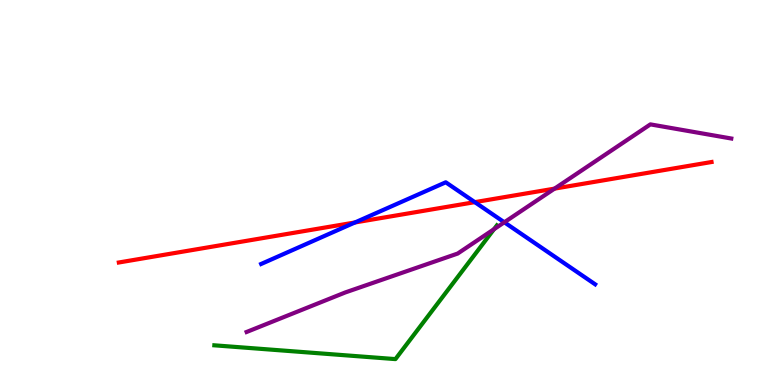[{'lines': ['blue', 'red'], 'intersections': [{'x': 4.58, 'y': 4.22}, {'x': 6.13, 'y': 4.75}]}, {'lines': ['green', 'red'], 'intersections': []}, {'lines': ['purple', 'red'], 'intersections': [{'x': 7.16, 'y': 5.1}]}, {'lines': ['blue', 'green'], 'intersections': []}, {'lines': ['blue', 'purple'], 'intersections': [{'x': 6.51, 'y': 4.23}]}, {'lines': ['green', 'purple'], 'intersections': [{'x': 6.37, 'y': 4.05}]}]